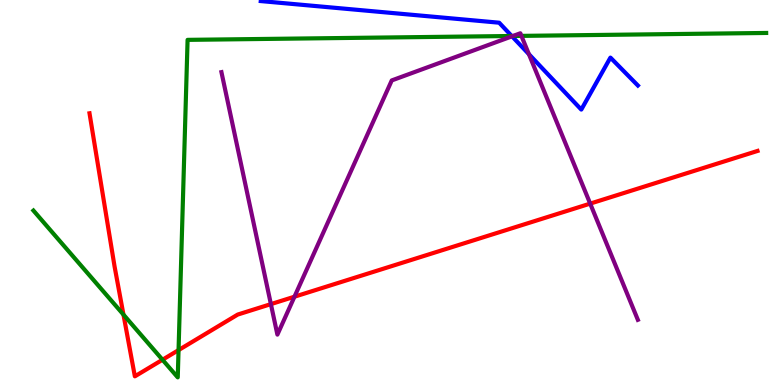[{'lines': ['blue', 'red'], 'intersections': []}, {'lines': ['green', 'red'], 'intersections': [{'x': 1.59, 'y': 1.83}, {'x': 2.1, 'y': 0.656}, {'x': 2.3, 'y': 0.906}]}, {'lines': ['purple', 'red'], 'intersections': [{'x': 3.5, 'y': 2.1}, {'x': 3.8, 'y': 2.29}, {'x': 7.62, 'y': 4.71}]}, {'lines': ['blue', 'green'], 'intersections': [{'x': 6.6, 'y': 9.07}]}, {'lines': ['blue', 'purple'], 'intersections': [{'x': 6.61, 'y': 9.06}, {'x': 6.82, 'y': 8.59}]}, {'lines': ['green', 'purple'], 'intersections': [{'x': 6.62, 'y': 9.07}, {'x': 6.73, 'y': 9.07}]}]